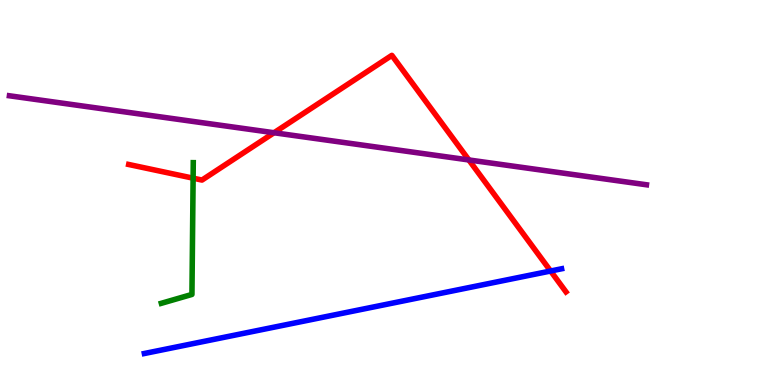[{'lines': ['blue', 'red'], 'intersections': [{'x': 7.1, 'y': 2.96}]}, {'lines': ['green', 'red'], 'intersections': [{'x': 2.49, 'y': 5.37}]}, {'lines': ['purple', 'red'], 'intersections': [{'x': 3.54, 'y': 6.55}, {'x': 6.05, 'y': 5.85}]}, {'lines': ['blue', 'green'], 'intersections': []}, {'lines': ['blue', 'purple'], 'intersections': []}, {'lines': ['green', 'purple'], 'intersections': []}]